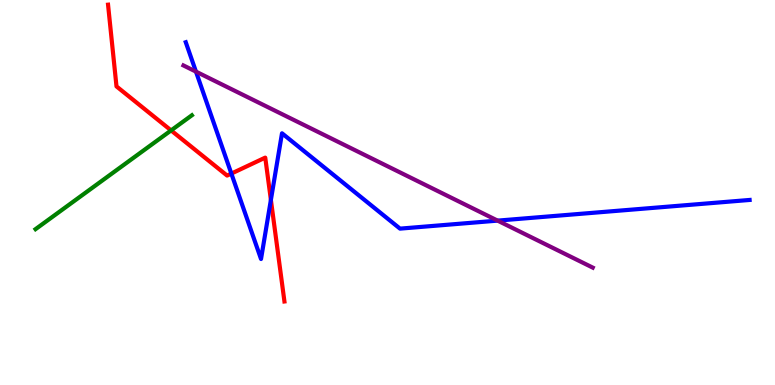[{'lines': ['blue', 'red'], 'intersections': [{'x': 2.99, 'y': 5.49}, {'x': 3.5, 'y': 4.81}]}, {'lines': ['green', 'red'], 'intersections': [{'x': 2.21, 'y': 6.61}]}, {'lines': ['purple', 'red'], 'intersections': []}, {'lines': ['blue', 'green'], 'intersections': []}, {'lines': ['blue', 'purple'], 'intersections': [{'x': 2.53, 'y': 8.14}, {'x': 6.42, 'y': 4.27}]}, {'lines': ['green', 'purple'], 'intersections': []}]